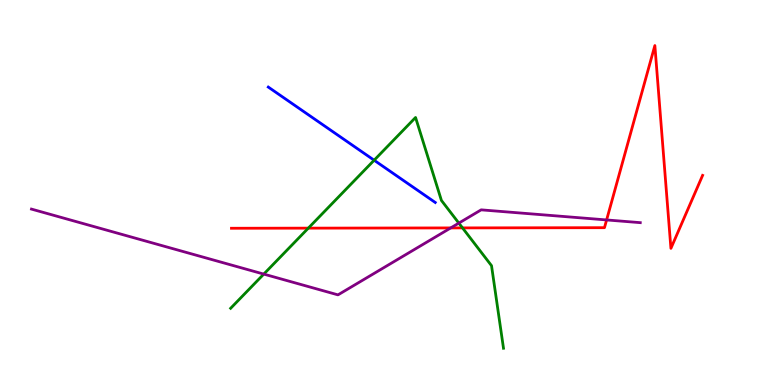[{'lines': ['blue', 'red'], 'intersections': []}, {'lines': ['green', 'red'], 'intersections': [{'x': 3.98, 'y': 4.07}, {'x': 5.97, 'y': 4.08}]}, {'lines': ['purple', 'red'], 'intersections': [{'x': 5.82, 'y': 4.08}, {'x': 7.83, 'y': 4.29}]}, {'lines': ['blue', 'green'], 'intersections': [{'x': 4.83, 'y': 5.84}]}, {'lines': ['blue', 'purple'], 'intersections': []}, {'lines': ['green', 'purple'], 'intersections': [{'x': 3.4, 'y': 2.88}, {'x': 5.92, 'y': 4.2}]}]